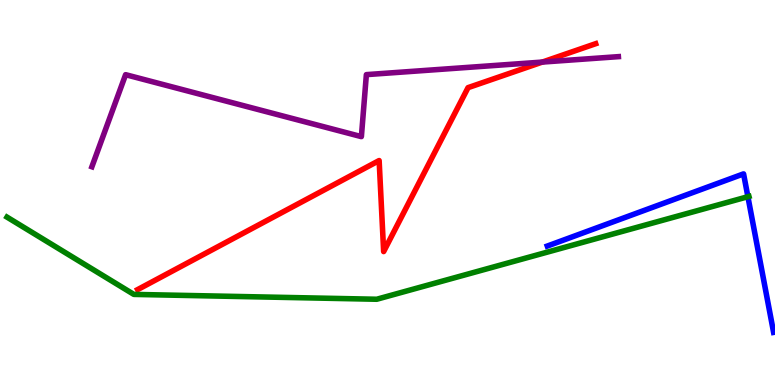[{'lines': ['blue', 'red'], 'intersections': []}, {'lines': ['green', 'red'], 'intersections': []}, {'lines': ['purple', 'red'], 'intersections': [{'x': 7.0, 'y': 8.39}]}, {'lines': ['blue', 'green'], 'intersections': [{'x': 9.65, 'y': 4.89}]}, {'lines': ['blue', 'purple'], 'intersections': []}, {'lines': ['green', 'purple'], 'intersections': []}]